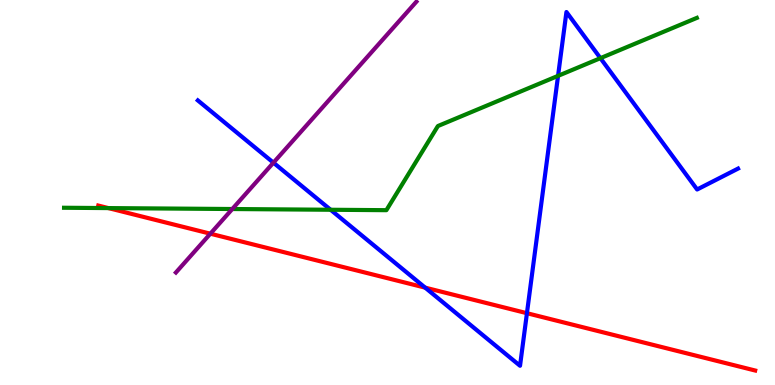[{'lines': ['blue', 'red'], 'intersections': [{'x': 5.49, 'y': 2.53}, {'x': 6.8, 'y': 1.87}]}, {'lines': ['green', 'red'], 'intersections': [{'x': 1.4, 'y': 4.6}]}, {'lines': ['purple', 'red'], 'intersections': [{'x': 2.71, 'y': 3.93}]}, {'lines': ['blue', 'green'], 'intersections': [{'x': 4.27, 'y': 4.55}, {'x': 7.2, 'y': 8.03}, {'x': 7.75, 'y': 8.49}]}, {'lines': ['blue', 'purple'], 'intersections': [{'x': 3.53, 'y': 5.77}]}, {'lines': ['green', 'purple'], 'intersections': [{'x': 3.0, 'y': 4.57}]}]